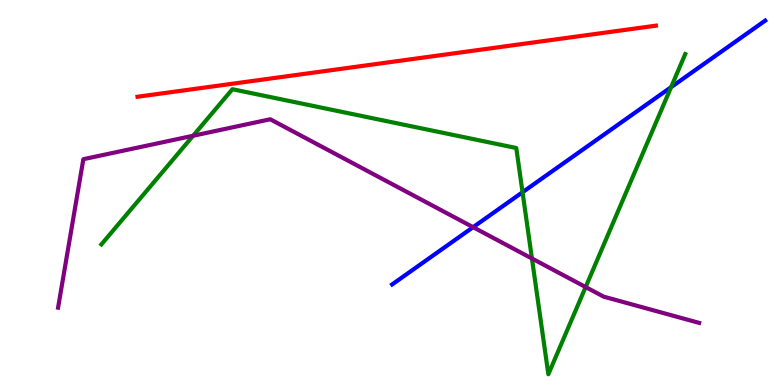[{'lines': ['blue', 'red'], 'intersections': []}, {'lines': ['green', 'red'], 'intersections': []}, {'lines': ['purple', 'red'], 'intersections': []}, {'lines': ['blue', 'green'], 'intersections': [{'x': 6.74, 'y': 5.01}, {'x': 8.66, 'y': 7.74}]}, {'lines': ['blue', 'purple'], 'intersections': [{'x': 6.1, 'y': 4.1}]}, {'lines': ['green', 'purple'], 'intersections': [{'x': 2.49, 'y': 6.47}, {'x': 6.86, 'y': 3.29}, {'x': 7.56, 'y': 2.54}]}]